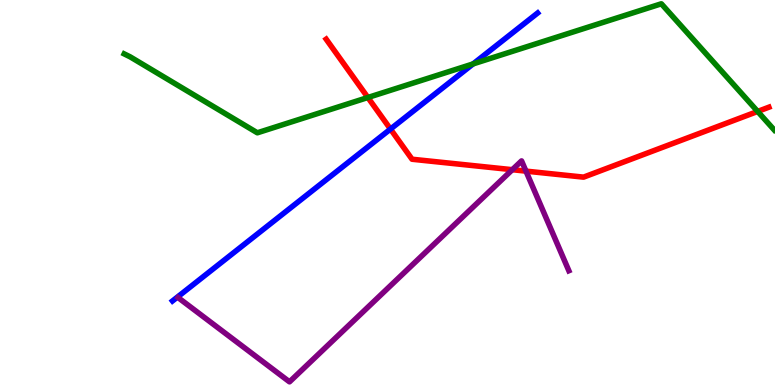[{'lines': ['blue', 'red'], 'intersections': [{'x': 5.04, 'y': 6.65}]}, {'lines': ['green', 'red'], 'intersections': [{'x': 4.75, 'y': 7.47}, {'x': 9.78, 'y': 7.11}]}, {'lines': ['purple', 'red'], 'intersections': [{'x': 6.61, 'y': 5.59}, {'x': 6.79, 'y': 5.56}]}, {'lines': ['blue', 'green'], 'intersections': [{'x': 6.1, 'y': 8.34}]}, {'lines': ['blue', 'purple'], 'intersections': []}, {'lines': ['green', 'purple'], 'intersections': []}]